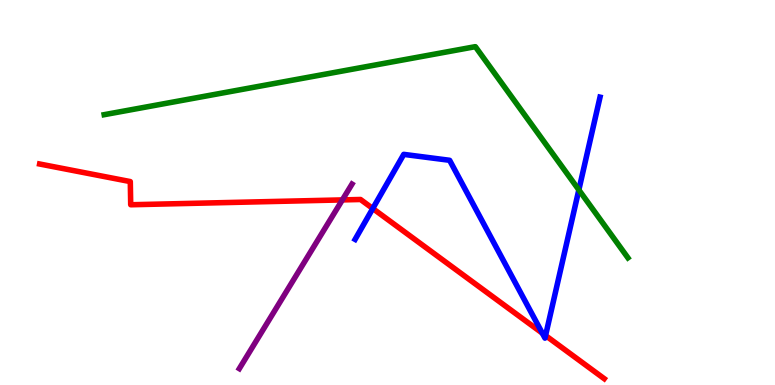[{'lines': ['blue', 'red'], 'intersections': [{'x': 4.81, 'y': 4.58}, {'x': 7.0, 'y': 1.35}, {'x': 7.04, 'y': 1.28}]}, {'lines': ['green', 'red'], 'intersections': []}, {'lines': ['purple', 'red'], 'intersections': [{'x': 4.42, 'y': 4.81}]}, {'lines': ['blue', 'green'], 'intersections': [{'x': 7.47, 'y': 5.07}]}, {'lines': ['blue', 'purple'], 'intersections': []}, {'lines': ['green', 'purple'], 'intersections': []}]